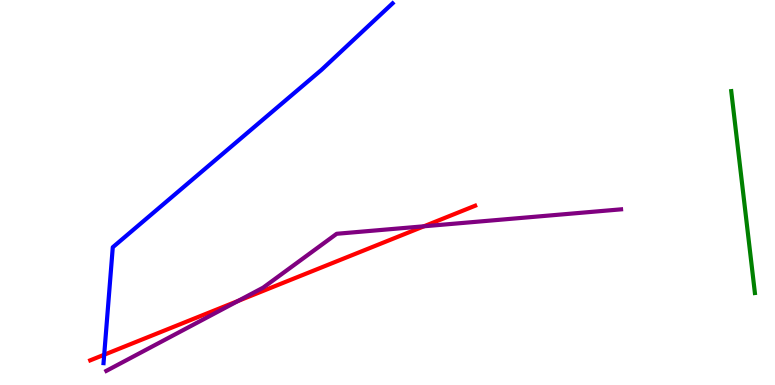[{'lines': ['blue', 'red'], 'intersections': [{'x': 1.34, 'y': 0.786}]}, {'lines': ['green', 'red'], 'intersections': []}, {'lines': ['purple', 'red'], 'intersections': [{'x': 3.07, 'y': 2.18}, {'x': 5.47, 'y': 4.12}]}, {'lines': ['blue', 'green'], 'intersections': []}, {'lines': ['blue', 'purple'], 'intersections': []}, {'lines': ['green', 'purple'], 'intersections': []}]